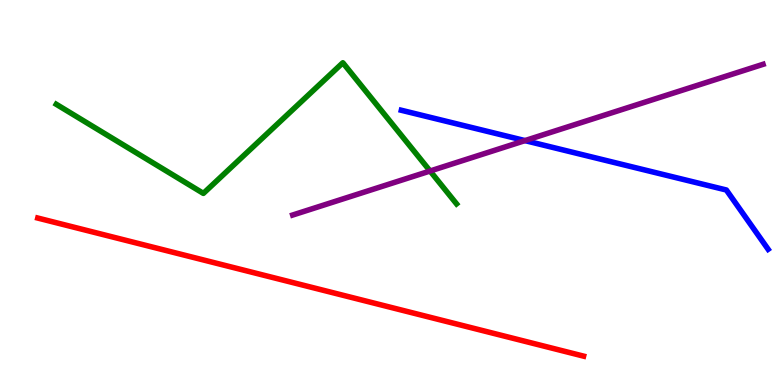[{'lines': ['blue', 'red'], 'intersections': []}, {'lines': ['green', 'red'], 'intersections': []}, {'lines': ['purple', 'red'], 'intersections': []}, {'lines': ['blue', 'green'], 'intersections': []}, {'lines': ['blue', 'purple'], 'intersections': [{'x': 6.77, 'y': 6.35}]}, {'lines': ['green', 'purple'], 'intersections': [{'x': 5.55, 'y': 5.56}]}]